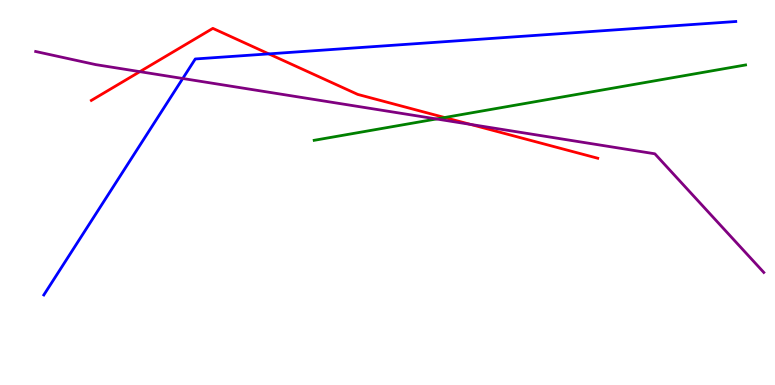[{'lines': ['blue', 'red'], 'intersections': [{'x': 3.47, 'y': 8.6}]}, {'lines': ['green', 'red'], 'intersections': [{'x': 5.74, 'y': 6.95}]}, {'lines': ['purple', 'red'], 'intersections': [{'x': 1.8, 'y': 8.14}, {'x': 6.07, 'y': 6.77}]}, {'lines': ['blue', 'green'], 'intersections': []}, {'lines': ['blue', 'purple'], 'intersections': [{'x': 2.36, 'y': 7.96}]}, {'lines': ['green', 'purple'], 'intersections': [{'x': 5.63, 'y': 6.91}]}]